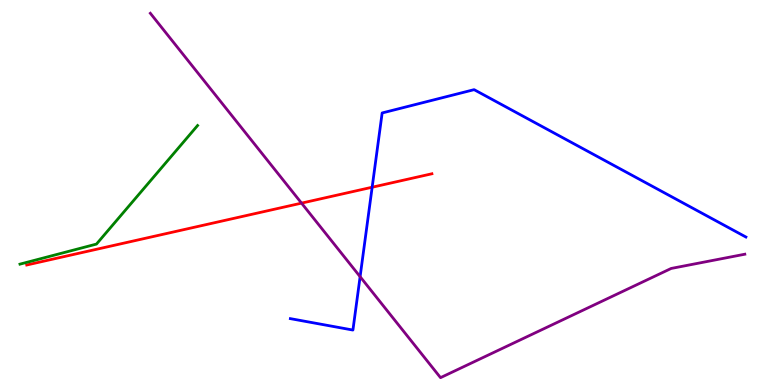[{'lines': ['blue', 'red'], 'intersections': [{'x': 4.8, 'y': 5.14}]}, {'lines': ['green', 'red'], 'intersections': []}, {'lines': ['purple', 'red'], 'intersections': [{'x': 3.89, 'y': 4.72}]}, {'lines': ['blue', 'green'], 'intersections': []}, {'lines': ['blue', 'purple'], 'intersections': [{'x': 4.65, 'y': 2.81}]}, {'lines': ['green', 'purple'], 'intersections': []}]